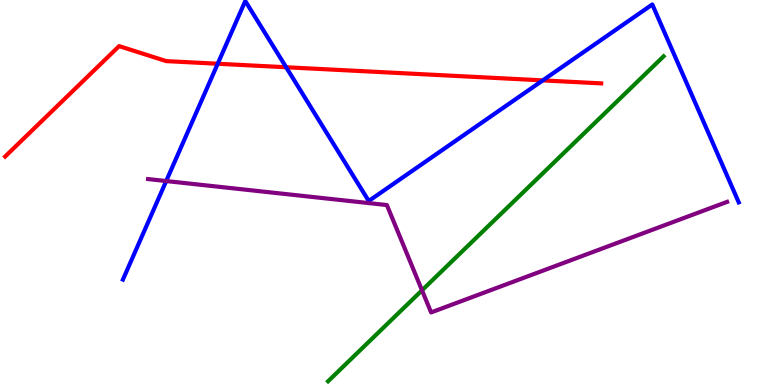[{'lines': ['blue', 'red'], 'intersections': [{'x': 2.81, 'y': 8.34}, {'x': 3.69, 'y': 8.25}, {'x': 7.0, 'y': 7.91}]}, {'lines': ['green', 'red'], 'intersections': []}, {'lines': ['purple', 'red'], 'intersections': []}, {'lines': ['blue', 'green'], 'intersections': []}, {'lines': ['blue', 'purple'], 'intersections': [{'x': 2.14, 'y': 5.3}]}, {'lines': ['green', 'purple'], 'intersections': [{'x': 5.45, 'y': 2.46}]}]